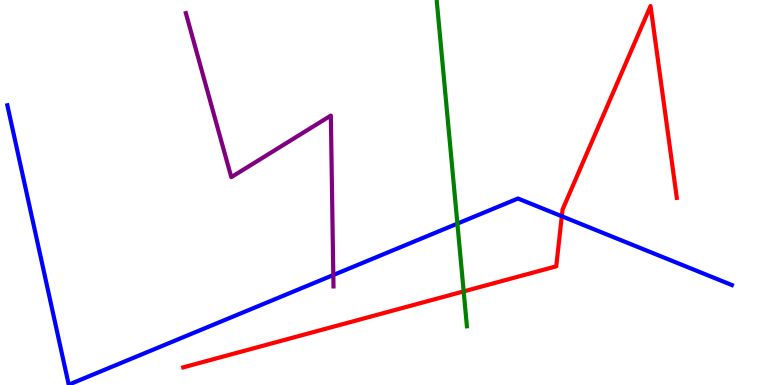[{'lines': ['blue', 'red'], 'intersections': [{'x': 7.25, 'y': 4.38}]}, {'lines': ['green', 'red'], 'intersections': [{'x': 5.98, 'y': 2.43}]}, {'lines': ['purple', 'red'], 'intersections': []}, {'lines': ['blue', 'green'], 'intersections': [{'x': 5.9, 'y': 4.19}]}, {'lines': ['blue', 'purple'], 'intersections': [{'x': 4.3, 'y': 2.86}]}, {'lines': ['green', 'purple'], 'intersections': []}]